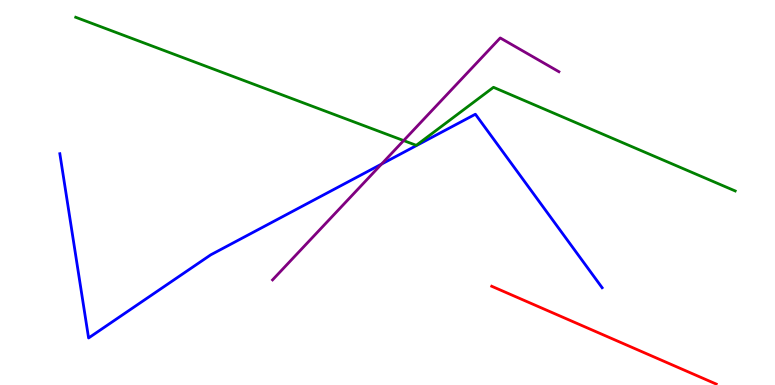[{'lines': ['blue', 'red'], 'intersections': []}, {'lines': ['green', 'red'], 'intersections': []}, {'lines': ['purple', 'red'], 'intersections': []}, {'lines': ['blue', 'green'], 'intersections': []}, {'lines': ['blue', 'purple'], 'intersections': [{'x': 4.92, 'y': 5.74}]}, {'lines': ['green', 'purple'], 'intersections': [{'x': 5.21, 'y': 6.35}]}]